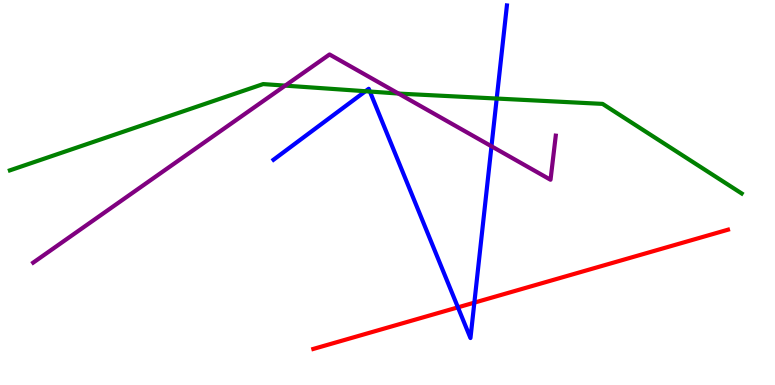[{'lines': ['blue', 'red'], 'intersections': [{'x': 5.91, 'y': 2.02}, {'x': 6.12, 'y': 2.14}]}, {'lines': ['green', 'red'], 'intersections': []}, {'lines': ['purple', 'red'], 'intersections': []}, {'lines': ['blue', 'green'], 'intersections': [{'x': 4.72, 'y': 7.63}, {'x': 4.77, 'y': 7.62}, {'x': 6.41, 'y': 7.44}]}, {'lines': ['blue', 'purple'], 'intersections': [{'x': 6.34, 'y': 6.2}]}, {'lines': ['green', 'purple'], 'intersections': [{'x': 3.68, 'y': 7.78}, {'x': 5.14, 'y': 7.57}]}]